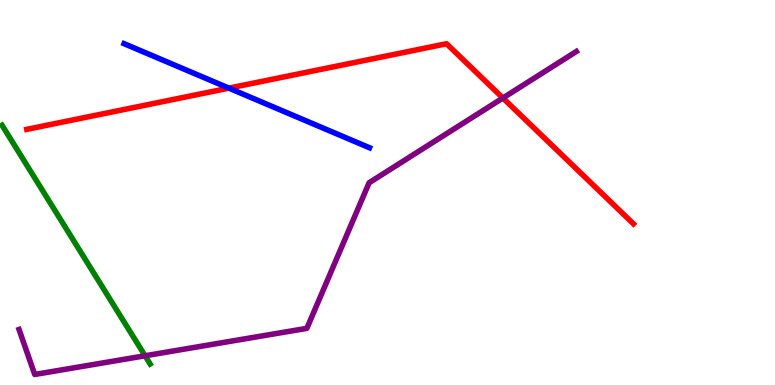[{'lines': ['blue', 'red'], 'intersections': [{'x': 2.95, 'y': 7.71}]}, {'lines': ['green', 'red'], 'intersections': []}, {'lines': ['purple', 'red'], 'intersections': [{'x': 6.49, 'y': 7.45}]}, {'lines': ['blue', 'green'], 'intersections': []}, {'lines': ['blue', 'purple'], 'intersections': []}, {'lines': ['green', 'purple'], 'intersections': [{'x': 1.87, 'y': 0.759}]}]